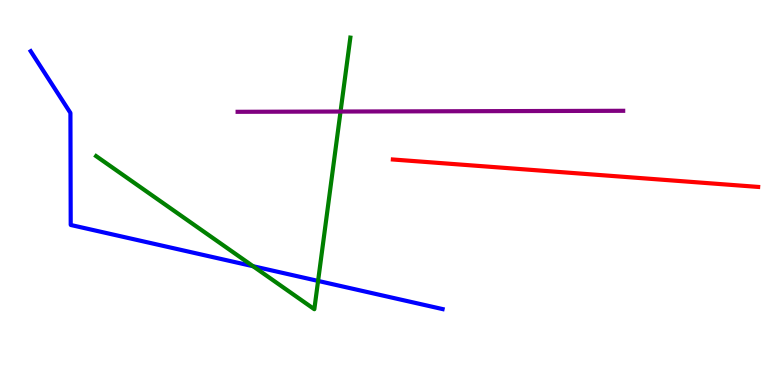[{'lines': ['blue', 'red'], 'intersections': []}, {'lines': ['green', 'red'], 'intersections': []}, {'lines': ['purple', 'red'], 'intersections': []}, {'lines': ['blue', 'green'], 'intersections': [{'x': 3.27, 'y': 3.09}, {'x': 4.1, 'y': 2.7}]}, {'lines': ['blue', 'purple'], 'intersections': []}, {'lines': ['green', 'purple'], 'intersections': [{'x': 4.39, 'y': 7.1}]}]